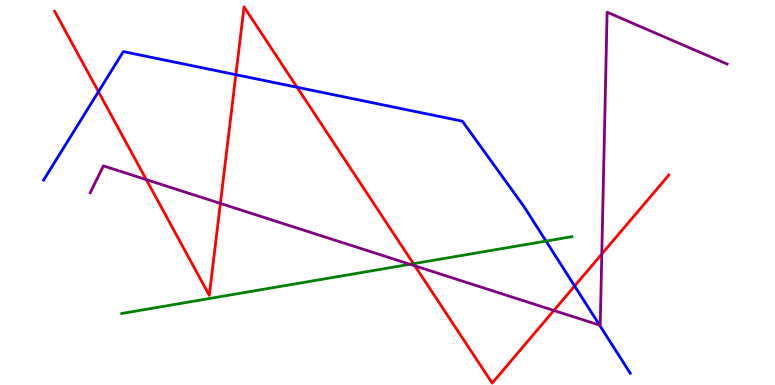[{'lines': ['blue', 'red'], 'intersections': [{'x': 1.27, 'y': 7.62}, {'x': 3.04, 'y': 8.06}, {'x': 3.83, 'y': 7.73}, {'x': 7.41, 'y': 2.57}]}, {'lines': ['green', 'red'], 'intersections': [{'x': 5.33, 'y': 3.15}]}, {'lines': ['purple', 'red'], 'intersections': [{'x': 1.89, 'y': 5.33}, {'x': 2.84, 'y': 4.72}, {'x': 5.35, 'y': 3.09}, {'x': 7.15, 'y': 1.94}, {'x': 7.77, 'y': 3.4}]}, {'lines': ['blue', 'green'], 'intersections': [{'x': 7.05, 'y': 3.74}]}, {'lines': ['blue', 'purple'], 'intersections': [{'x': 7.74, 'y': 1.55}]}, {'lines': ['green', 'purple'], 'intersections': [{'x': 5.29, 'y': 3.14}]}]